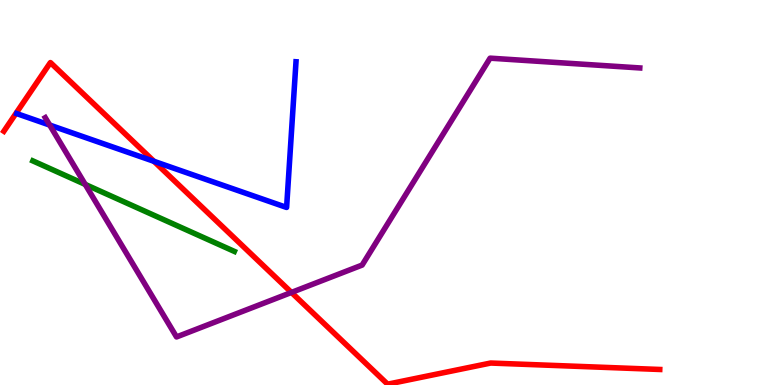[{'lines': ['blue', 'red'], 'intersections': [{'x': 1.99, 'y': 5.81}]}, {'lines': ['green', 'red'], 'intersections': []}, {'lines': ['purple', 'red'], 'intersections': [{'x': 3.76, 'y': 2.4}]}, {'lines': ['blue', 'green'], 'intersections': []}, {'lines': ['blue', 'purple'], 'intersections': [{'x': 0.641, 'y': 6.75}]}, {'lines': ['green', 'purple'], 'intersections': [{'x': 1.1, 'y': 5.21}]}]